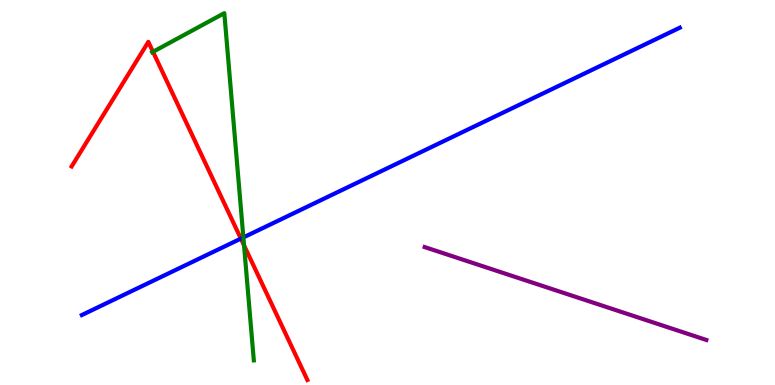[{'lines': ['blue', 'red'], 'intersections': [{'x': 3.11, 'y': 3.8}]}, {'lines': ['green', 'red'], 'intersections': [{'x': 1.97, 'y': 8.65}, {'x': 3.15, 'y': 3.63}]}, {'lines': ['purple', 'red'], 'intersections': []}, {'lines': ['blue', 'green'], 'intersections': [{'x': 3.14, 'y': 3.83}]}, {'lines': ['blue', 'purple'], 'intersections': []}, {'lines': ['green', 'purple'], 'intersections': []}]